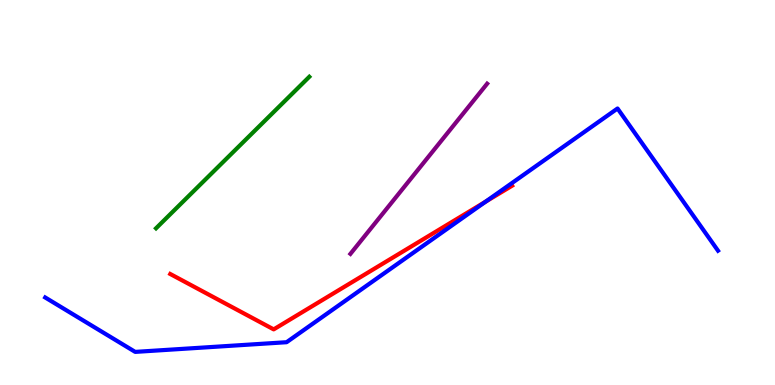[{'lines': ['blue', 'red'], 'intersections': [{'x': 6.26, 'y': 4.76}]}, {'lines': ['green', 'red'], 'intersections': []}, {'lines': ['purple', 'red'], 'intersections': []}, {'lines': ['blue', 'green'], 'intersections': []}, {'lines': ['blue', 'purple'], 'intersections': []}, {'lines': ['green', 'purple'], 'intersections': []}]